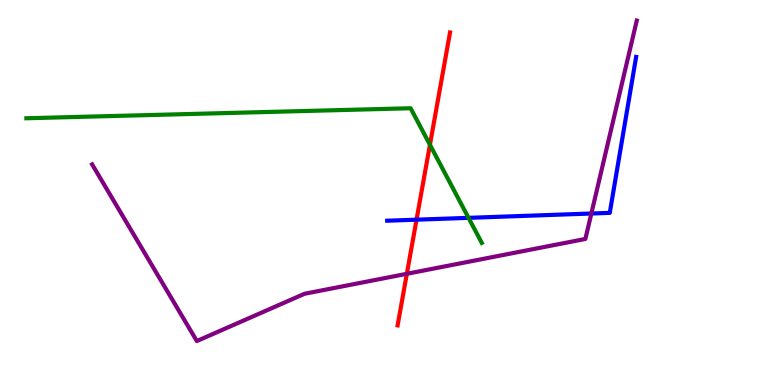[{'lines': ['blue', 'red'], 'intersections': [{'x': 5.37, 'y': 4.29}]}, {'lines': ['green', 'red'], 'intersections': [{'x': 5.55, 'y': 6.24}]}, {'lines': ['purple', 'red'], 'intersections': [{'x': 5.25, 'y': 2.89}]}, {'lines': ['blue', 'green'], 'intersections': [{'x': 6.05, 'y': 4.34}]}, {'lines': ['blue', 'purple'], 'intersections': [{'x': 7.63, 'y': 4.45}]}, {'lines': ['green', 'purple'], 'intersections': []}]